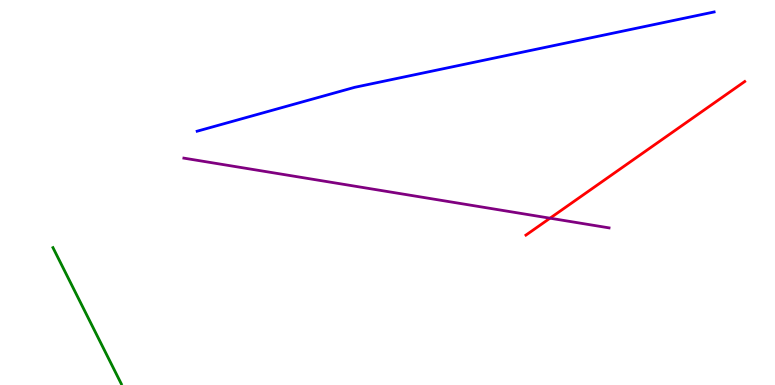[{'lines': ['blue', 'red'], 'intersections': []}, {'lines': ['green', 'red'], 'intersections': []}, {'lines': ['purple', 'red'], 'intersections': [{'x': 7.1, 'y': 4.33}]}, {'lines': ['blue', 'green'], 'intersections': []}, {'lines': ['blue', 'purple'], 'intersections': []}, {'lines': ['green', 'purple'], 'intersections': []}]